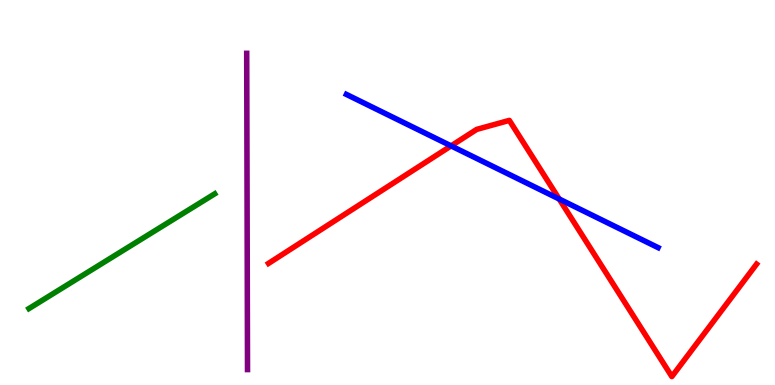[{'lines': ['blue', 'red'], 'intersections': [{'x': 5.82, 'y': 6.21}, {'x': 7.22, 'y': 4.83}]}, {'lines': ['green', 'red'], 'intersections': []}, {'lines': ['purple', 'red'], 'intersections': []}, {'lines': ['blue', 'green'], 'intersections': []}, {'lines': ['blue', 'purple'], 'intersections': []}, {'lines': ['green', 'purple'], 'intersections': []}]